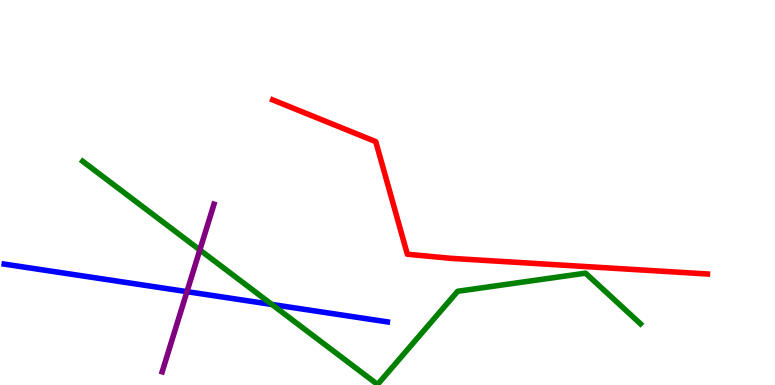[{'lines': ['blue', 'red'], 'intersections': []}, {'lines': ['green', 'red'], 'intersections': []}, {'lines': ['purple', 'red'], 'intersections': []}, {'lines': ['blue', 'green'], 'intersections': [{'x': 3.51, 'y': 2.09}]}, {'lines': ['blue', 'purple'], 'intersections': [{'x': 2.41, 'y': 2.42}]}, {'lines': ['green', 'purple'], 'intersections': [{'x': 2.58, 'y': 3.51}]}]